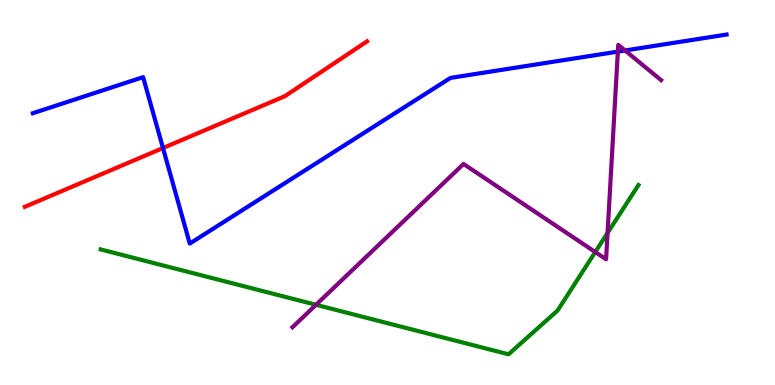[{'lines': ['blue', 'red'], 'intersections': [{'x': 2.1, 'y': 6.15}]}, {'lines': ['green', 'red'], 'intersections': []}, {'lines': ['purple', 'red'], 'intersections': []}, {'lines': ['blue', 'green'], 'intersections': []}, {'lines': ['blue', 'purple'], 'intersections': [{'x': 7.97, 'y': 8.66}, {'x': 8.07, 'y': 8.69}]}, {'lines': ['green', 'purple'], 'intersections': [{'x': 4.08, 'y': 2.08}, {'x': 7.68, 'y': 3.45}, {'x': 7.84, 'y': 3.95}]}]